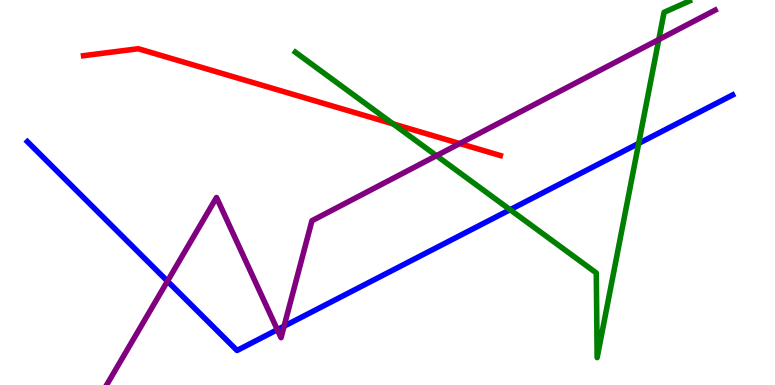[{'lines': ['blue', 'red'], 'intersections': []}, {'lines': ['green', 'red'], 'intersections': [{'x': 5.07, 'y': 6.78}]}, {'lines': ['purple', 'red'], 'intersections': [{'x': 5.93, 'y': 6.27}]}, {'lines': ['blue', 'green'], 'intersections': [{'x': 6.58, 'y': 4.55}, {'x': 8.24, 'y': 6.28}]}, {'lines': ['blue', 'purple'], 'intersections': [{'x': 2.16, 'y': 2.7}, {'x': 3.58, 'y': 1.44}, {'x': 3.67, 'y': 1.53}]}, {'lines': ['green', 'purple'], 'intersections': [{'x': 5.63, 'y': 5.96}, {'x': 8.5, 'y': 8.97}]}]